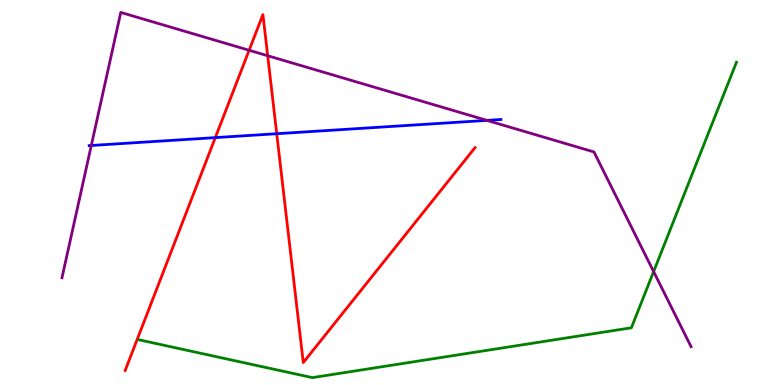[{'lines': ['blue', 'red'], 'intersections': [{'x': 2.78, 'y': 6.43}, {'x': 3.57, 'y': 6.53}]}, {'lines': ['green', 'red'], 'intersections': []}, {'lines': ['purple', 'red'], 'intersections': [{'x': 3.21, 'y': 8.69}, {'x': 3.45, 'y': 8.55}]}, {'lines': ['blue', 'green'], 'intersections': []}, {'lines': ['blue', 'purple'], 'intersections': [{'x': 1.18, 'y': 6.22}, {'x': 6.28, 'y': 6.87}]}, {'lines': ['green', 'purple'], 'intersections': [{'x': 8.43, 'y': 2.95}]}]